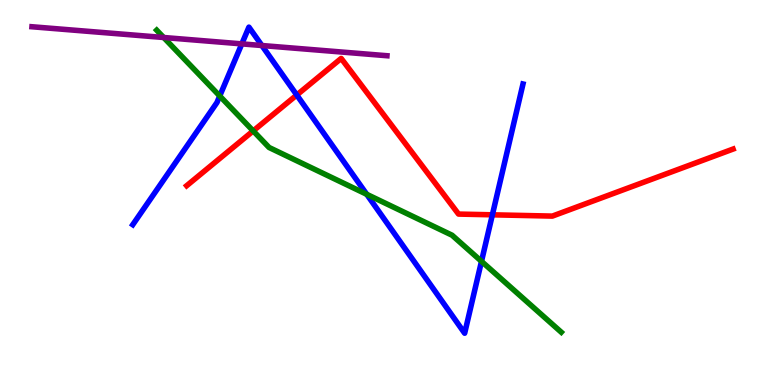[{'lines': ['blue', 'red'], 'intersections': [{'x': 3.83, 'y': 7.53}, {'x': 6.35, 'y': 4.42}]}, {'lines': ['green', 'red'], 'intersections': [{'x': 3.27, 'y': 6.6}]}, {'lines': ['purple', 'red'], 'intersections': []}, {'lines': ['blue', 'green'], 'intersections': [{'x': 2.84, 'y': 7.51}, {'x': 4.73, 'y': 4.95}, {'x': 6.21, 'y': 3.21}]}, {'lines': ['blue', 'purple'], 'intersections': [{'x': 3.12, 'y': 8.86}, {'x': 3.38, 'y': 8.82}]}, {'lines': ['green', 'purple'], 'intersections': [{'x': 2.11, 'y': 9.03}]}]